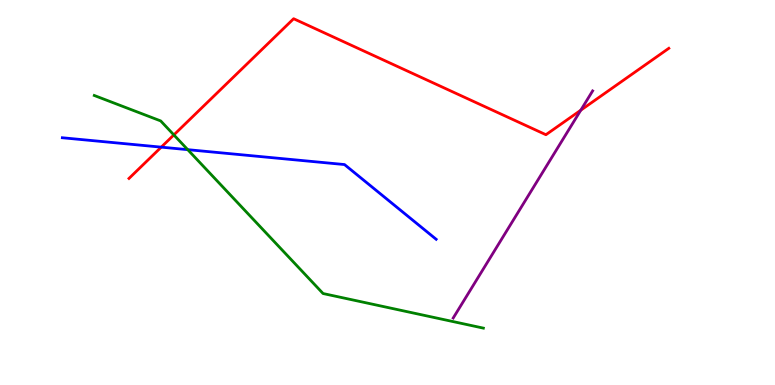[{'lines': ['blue', 'red'], 'intersections': [{'x': 2.08, 'y': 6.18}]}, {'lines': ['green', 'red'], 'intersections': [{'x': 2.24, 'y': 6.5}]}, {'lines': ['purple', 'red'], 'intersections': [{'x': 7.49, 'y': 7.14}]}, {'lines': ['blue', 'green'], 'intersections': [{'x': 2.42, 'y': 6.11}]}, {'lines': ['blue', 'purple'], 'intersections': []}, {'lines': ['green', 'purple'], 'intersections': []}]